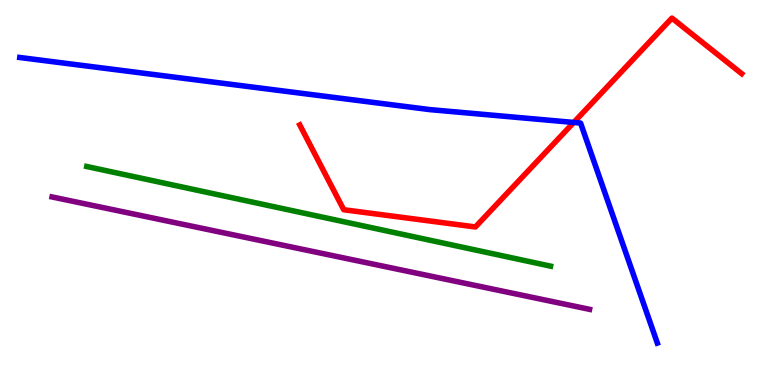[{'lines': ['blue', 'red'], 'intersections': [{'x': 7.4, 'y': 6.82}]}, {'lines': ['green', 'red'], 'intersections': []}, {'lines': ['purple', 'red'], 'intersections': []}, {'lines': ['blue', 'green'], 'intersections': []}, {'lines': ['blue', 'purple'], 'intersections': []}, {'lines': ['green', 'purple'], 'intersections': []}]